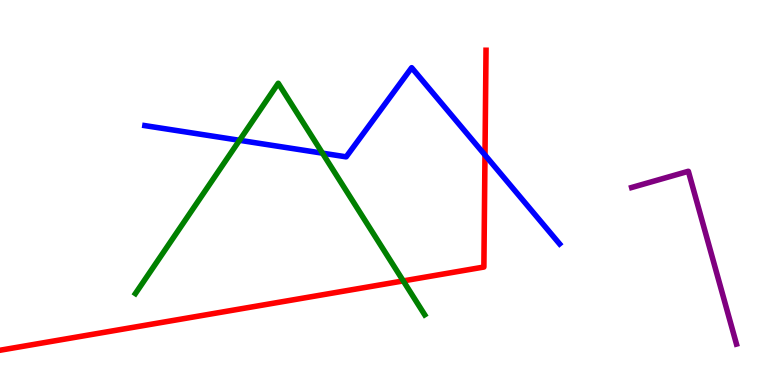[{'lines': ['blue', 'red'], 'intersections': [{'x': 6.26, 'y': 5.97}]}, {'lines': ['green', 'red'], 'intersections': [{'x': 5.2, 'y': 2.7}]}, {'lines': ['purple', 'red'], 'intersections': []}, {'lines': ['blue', 'green'], 'intersections': [{'x': 3.09, 'y': 6.36}, {'x': 4.16, 'y': 6.02}]}, {'lines': ['blue', 'purple'], 'intersections': []}, {'lines': ['green', 'purple'], 'intersections': []}]